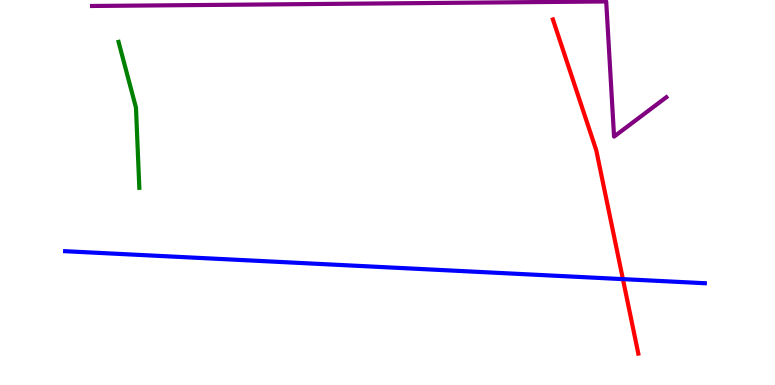[{'lines': ['blue', 'red'], 'intersections': [{'x': 8.04, 'y': 2.75}]}, {'lines': ['green', 'red'], 'intersections': []}, {'lines': ['purple', 'red'], 'intersections': []}, {'lines': ['blue', 'green'], 'intersections': []}, {'lines': ['blue', 'purple'], 'intersections': []}, {'lines': ['green', 'purple'], 'intersections': []}]